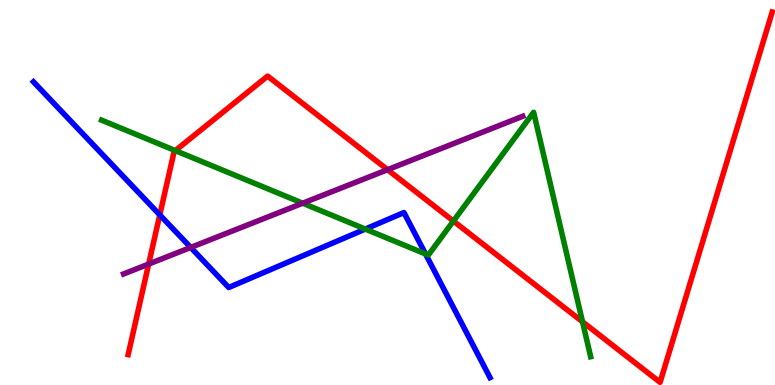[{'lines': ['blue', 'red'], 'intersections': [{'x': 2.06, 'y': 4.42}]}, {'lines': ['green', 'red'], 'intersections': [{'x': 2.26, 'y': 6.09}, {'x': 5.85, 'y': 4.26}, {'x': 7.52, 'y': 1.64}]}, {'lines': ['purple', 'red'], 'intersections': [{'x': 1.92, 'y': 3.14}, {'x': 5.0, 'y': 5.59}]}, {'lines': ['blue', 'green'], 'intersections': [{'x': 4.71, 'y': 4.05}, {'x': 5.49, 'y': 3.4}]}, {'lines': ['blue', 'purple'], 'intersections': [{'x': 2.46, 'y': 3.57}]}, {'lines': ['green', 'purple'], 'intersections': [{'x': 3.91, 'y': 4.72}]}]